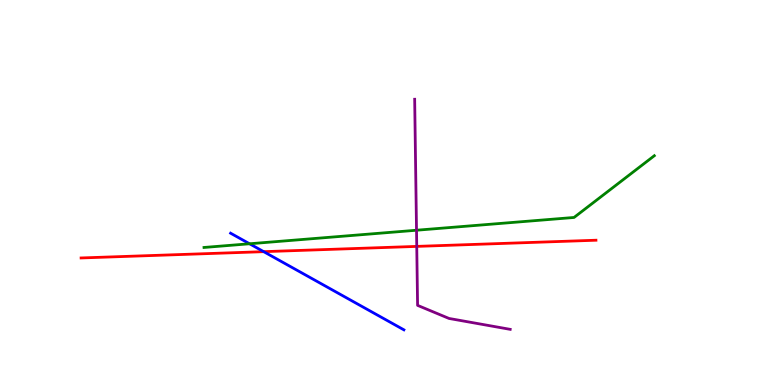[{'lines': ['blue', 'red'], 'intersections': [{'x': 3.4, 'y': 3.46}]}, {'lines': ['green', 'red'], 'intersections': []}, {'lines': ['purple', 'red'], 'intersections': [{'x': 5.38, 'y': 3.6}]}, {'lines': ['blue', 'green'], 'intersections': [{'x': 3.22, 'y': 3.67}]}, {'lines': ['blue', 'purple'], 'intersections': []}, {'lines': ['green', 'purple'], 'intersections': [{'x': 5.37, 'y': 4.02}]}]